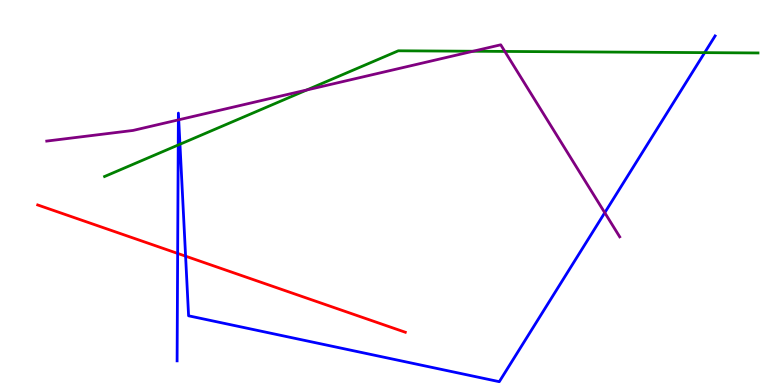[{'lines': ['blue', 'red'], 'intersections': [{'x': 2.29, 'y': 3.42}, {'x': 2.39, 'y': 3.35}]}, {'lines': ['green', 'red'], 'intersections': []}, {'lines': ['purple', 'red'], 'intersections': []}, {'lines': ['blue', 'green'], 'intersections': [{'x': 2.3, 'y': 6.23}, {'x': 2.32, 'y': 6.25}, {'x': 9.09, 'y': 8.63}]}, {'lines': ['blue', 'purple'], 'intersections': [{'x': 2.3, 'y': 6.89}, {'x': 2.31, 'y': 6.89}, {'x': 7.8, 'y': 4.48}]}, {'lines': ['green', 'purple'], 'intersections': [{'x': 3.96, 'y': 7.66}, {'x': 6.1, 'y': 8.67}, {'x': 6.51, 'y': 8.66}]}]